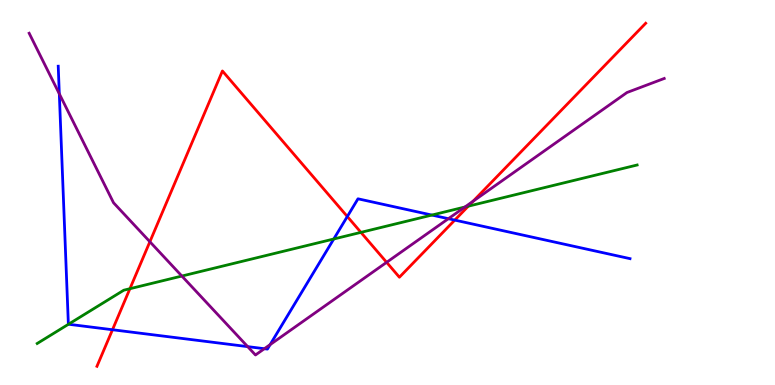[{'lines': ['blue', 'red'], 'intersections': [{'x': 1.45, 'y': 1.44}, {'x': 4.48, 'y': 4.38}, {'x': 5.87, 'y': 4.28}]}, {'lines': ['green', 'red'], 'intersections': [{'x': 1.68, 'y': 2.5}, {'x': 4.66, 'y': 3.96}, {'x': 6.04, 'y': 4.64}]}, {'lines': ['purple', 'red'], 'intersections': [{'x': 1.93, 'y': 3.72}, {'x': 4.99, 'y': 3.19}, {'x': 6.1, 'y': 4.77}]}, {'lines': ['blue', 'green'], 'intersections': [{'x': 0.883, 'y': 1.58}, {'x': 4.31, 'y': 3.79}, {'x': 5.57, 'y': 4.41}]}, {'lines': ['blue', 'purple'], 'intersections': [{'x': 0.765, 'y': 7.56}, {'x': 3.2, 'y': 0.997}, {'x': 3.41, 'y': 0.943}, {'x': 3.49, 'y': 1.05}, {'x': 5.79, 'y': 4.32}]}, {'lines': ['green', 'purple'], 'intersections': [{'x': 2.35, 'y': 2.83}, {'x': 6.0, 'y': 4.62}]}]